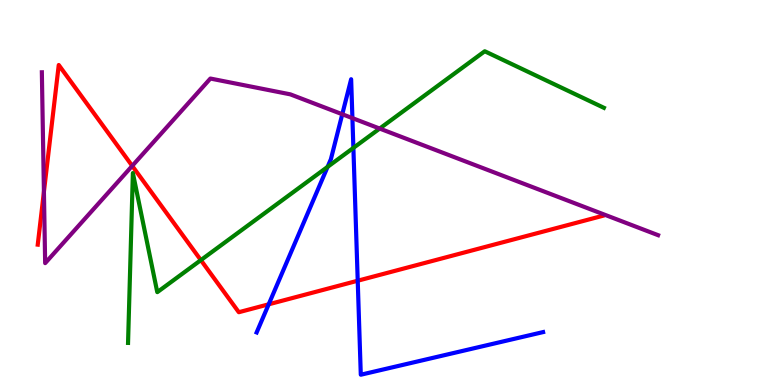[{'lines': ['blue', 'red'], 'intersections': [{'x': 3.47, 'y': 2.1}, {'x': 4.62, 'y': 2.71}]}, {'lines': ['green', 'red'], 'intersections': [{'x': 2.59, 'y': 3.24}]}, {'lines': ['purple', 'red'], 'intersections': [{'x': 0.567, 'y': 5.02}, {'x': 1.71, 'y': 5.69}]}, {'lines': ['blue', 'green'], 'intersections': [{'x': 4.23, 'y': 5.67}, {'x': 4.56, 'y': 6.16}]}, {'lines': ['blue', 'purple'], 'intersections': [{'x': 4.42, 'y': 7.03}, {'x': 4.55, 'y': 6.93}]}, {'lines': ['green', 'purple'], 'intersections': [{'x': 4.9, 'y': 6.66}]}]